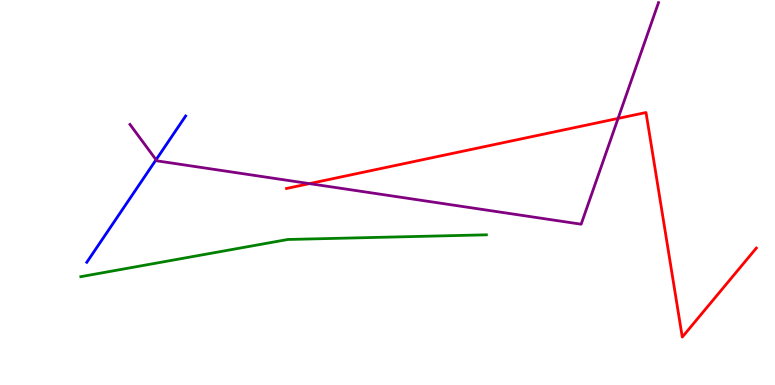[{'lines': ['blue', 'red'], 'intersections': []}, {'lines': ['green', 'red'], 'intersections': []}, {'lines': ['purple', 'red'], 'intersections': [{'x': 3.99, 'y': 5.23}, {'x': 7.98, 'y': 6.92}]}, {'lines': ['blue', 'green'], 'intersections': []}, {'lines': ['blue', 'purple'], 'intersections': [{'x': 2.01, 'y': 5.85}]}, {'lines': ['green', 'purple'], 'intersections': []}]